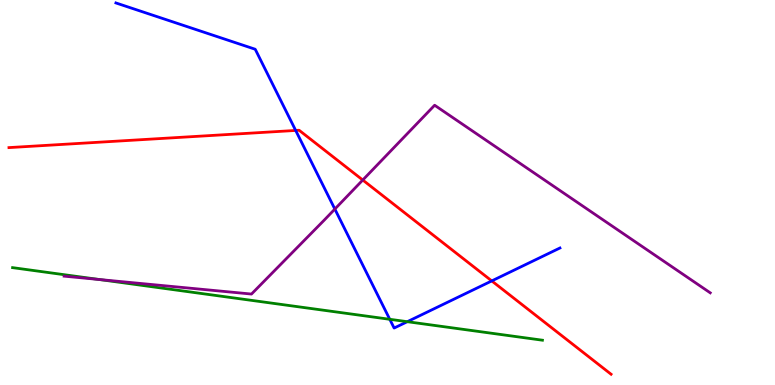[{'lines': ['blue', 'red'], 'intersections': [{'x': 3.82, 'y': 6.61}, {'x': 6.35, 'y': 2.7}]}, {'lines': ['green', 'red'], 'intersections': []}, {'lines': ['purple', 'red'], 'intersections': [{'x': 4.68, 'y': 5.32}]}, {'lines': ['blue', 'green'], 'intersections': [{'x': 5.03, 'y': 1.71}, {'x': 5.26, 'y': 1.64}]}, {'lines': ['blue', 'purple'], 'intersections': [{'x': 4.32, 'y': 4.57}]}, {'lines': ['green', 'purple'], 'intersections': [{'x': 1.28, 'y': 2.74}]}]